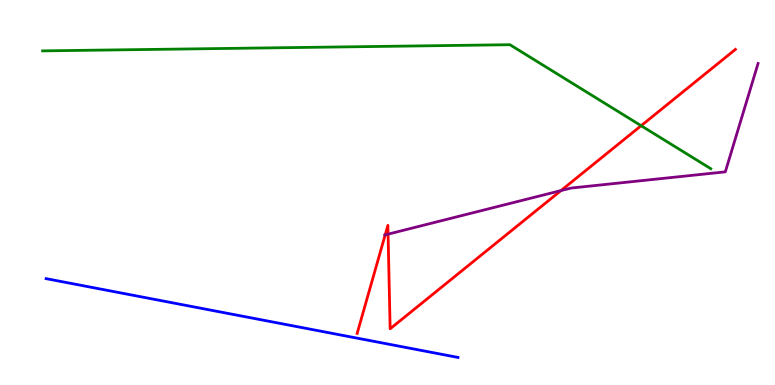[{'lines': ['blue', 'red'], 'intersections': []}, {'lines': ['green', 'red'], 'intersections': [{'x': 8.27, 'y': 6.73}]}, {'lines': ['purple', 'red'], 'intersections': [{'x': 4.97, 'y': 3.9}, {'x': 5.01, 'y': 3.92}, {'x': 7.24, 'y': 5.05}]}, {'lines': ['blue', 'green'], 'intersections': []}, {'lines': ['blue', 'purple'], 'intersections': []}, {'lines': ['green', 'purple'], 'intersections': []}]